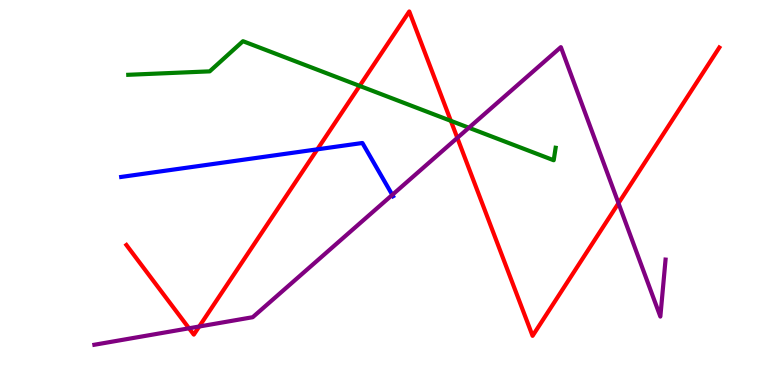[{'lines': ['blue', 'red'], 'intersections': [{'x': 4.09, 'y': 6.12}]}, {'lines': ['green', 'red'], 'intersections': [{'x': 4.64, 'y': 7.77}, {'x': 5.82, 'y': 6.86}]}, {'lines': ['purple', 'red'], 'intersections': [{'x': 2.44, 'y': 1.47}, {'x': 2.57, 'y': 1.52}, {'x': 5.9, 'y': 6.42}, {'x': 7.98, 'y': 4.72}]}, {'lines': ['blue', 'green'], 'intersections': []}, {'lines': ['blue', 'purple'], 'intersections': [{'x': 5.06, 'y': 4.94}]}, {'lines': ['green', 'purple'], 'intersections': [{'x': 6.05, 'y': 6.68}]}]